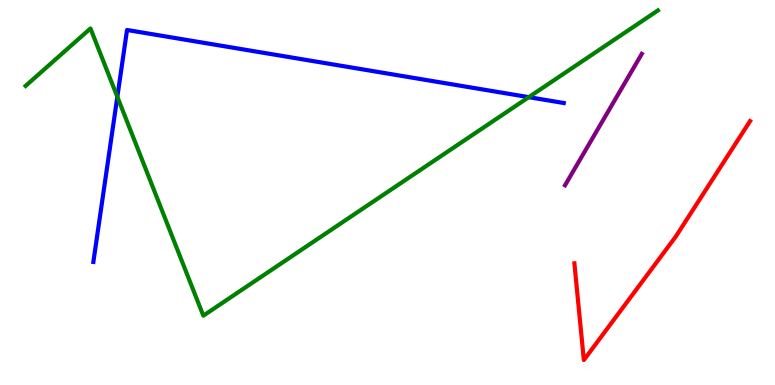[{'lines': ['blue', 'red'], 'intersections': []}, {'lines': ['green', 'red'], 'intersections': []}, {'lines': ['purple', 'red'], 'intersections': []}, {'lines': ['blue', 'green'], 'intersections': [{'x': 1.51, 'y': 7.49}, {'x': 6.82, 'y': 7.48}]}, {'lines': ['blue', 'purple'], 'intersections': []}, {'lines': ['green', 'purple'], 'intersections': []}]